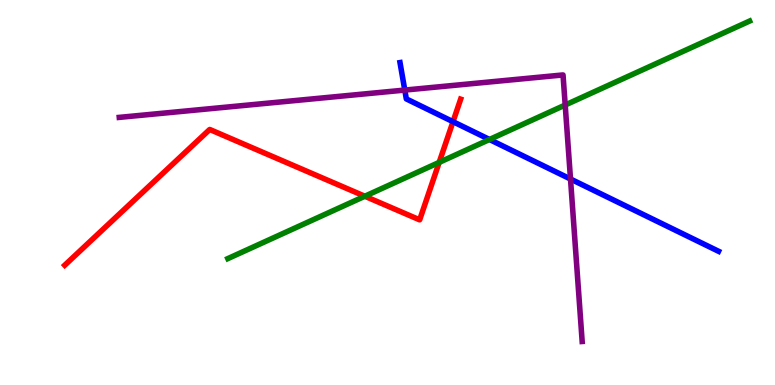[{'lines': ['blue', 'red'], 'intersections': [{'x': 5.85, 'y': 6.84}]}, {'lines': ['green', 'red'], 'intersections': [{'x': 4.71, 'y': 4.9}, {'x': 5.67, 'y': 5.78}]}, {'lines': ['purple', 'red'], 'intersections': []}, {'lines': ['blue', 'green'], 'intersections': [{'x': 6.32, 'y': 6.38}]}, {'lines': ['blue', 'purple'], 'intersections': [{'x': 5.22, 'y': 7.66}, {'x': 7.36, 'y': 5.35}]}, {'lines': ['green', 'purple'], 'intersections': [{'x': 7.29, 'y': 7.27}]}]